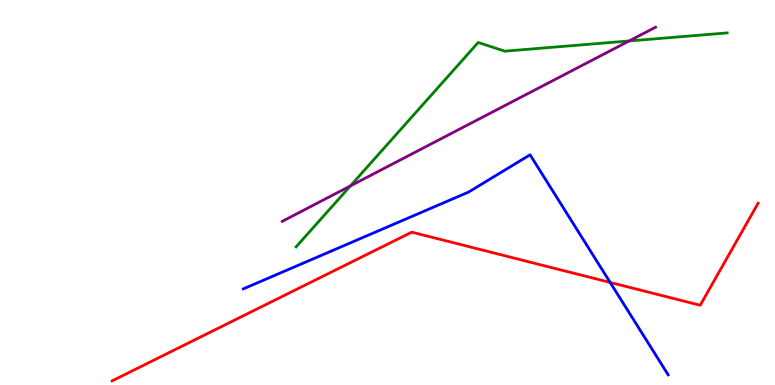[{'lines': ['blue', 'red'], 'intersections': [{'x': 7.87, 'y': 2.66}]}, {'lines': ['green', 'red'], 'intersections': []}, {'lines': ['purple', 'red'], 'intersections': []}, {'lines': ['blue', 'green'], 'intersections': []}, {'lines': ['blue', 'purple'], 'intersections': []}, {'lines': ['green', 'purple'], 'intersections': [{'x': 4.52, 'y': 5.17}, {'x': 8.12, 'y': 8.94}]}]